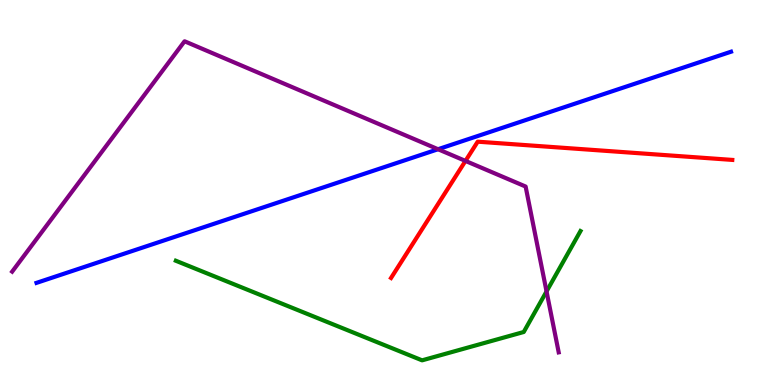[{'lines': ['blue', 'red'], 'intersections': []}, {'lines': ['green', 'red'], 'intersections': []}, {'lines': ['purple', 'red'], 'intersections': [{'x': 6.01, 'y': 5.82}]}, {'lines': ['blue', 'green'], 'intersections': []}, {'lines': ['blue', 'purple'], 'intersections': [{'x': 5.65, 'y': 6.12}]}, {'lines': ['green', 'purple'], 'intersections': [{'x': 7.05, 'y': 2.43}]}]